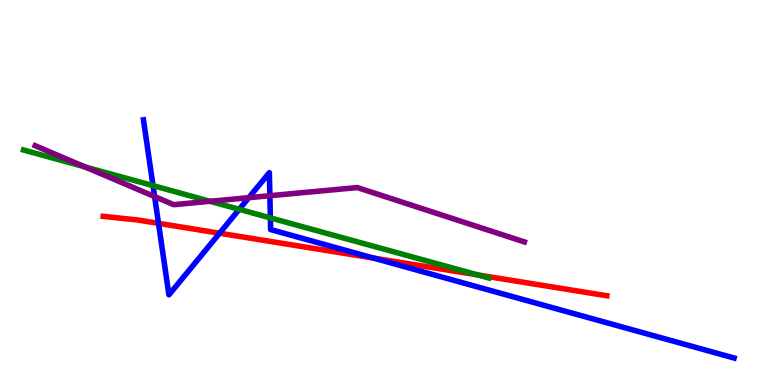[{'lines': ['blue', 'red'], 'intersections': [{'x': 2.05, 'y': 4.2}, {'x': 2.83, 'y': 3.94}, {'x': 4.82, 'y': 3.3}]}, {'lines': ['green', 'red'], 'intersections': [{'x': 6.16, 'y': 2.86}]}, {'lines': ['purple', 'red'], 'intersections': []}, {'lines': ['blue', 'green'], 'intersections': [{'x': 1.97, 'y': 5.18}, {'x': 3.09, 'y': 4.56}, {'x': 3.49, 'y': 4.34}]}, {'lines': ['blue', 'purple'], 'intersections': [{'x': 2.0, 'y': 4.89}, {'x': 3.21, 'y': 4.87}, {'x': 3.48, 'y': 4.92}]}, {'lines': ['green', 'purple'], 'intersections': [{'x': 1.1, 'y': 5.67}, {'x': 2.71, 'y': 4.77}]}]